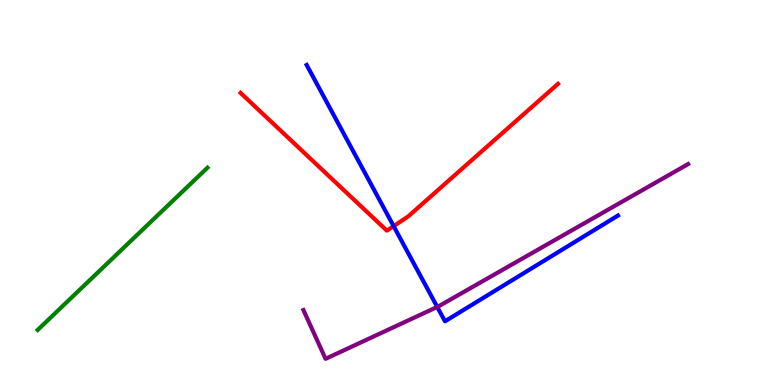[{'lines': ['blue', 'red'], 'intersections': [{'x': 5.08, 'y': 4.13}]}, {'lines': ['green', 'red'], 'intersections': []}, {'lines': ['purple', 'red'], 'intersections': []}, {'lines': ['blue', 'green'], 'intersections': []}, {'lines': ['blue', 'purple'], 'intersections': [{'x': 5.64, 'y': 2.03}]}, {'lines': ['green', 'purple'], 'intersections': []}]